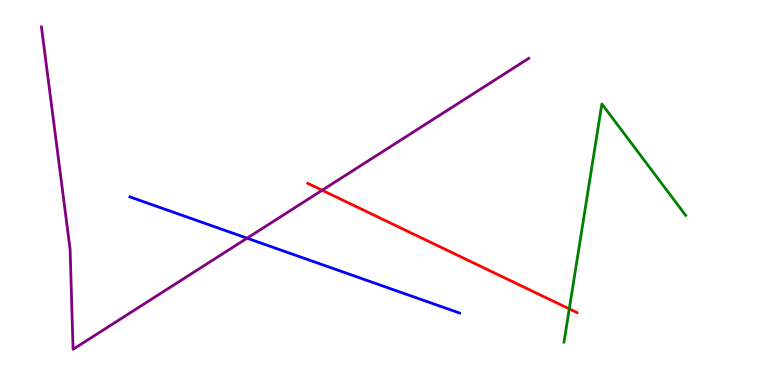[{'lines': ['blue', 'red'], 'intersections': []}, {'lines': ['green', 'red'], 'intersections': [{'x': 7.35, 'y': 1.98}]}, {'lines': ['purple', 'red'], 'intersections': [{'x': 4.16, 'y': 5.06}]}, {'lines': ['blue', 'green'], 'intersections': []}, {'lines': ['blue', 'purple'], 'intersections': [{'x': 3.19, 'y': 3.81}]}, {'lines': ['green', 'purple'], 'intersections': []}]